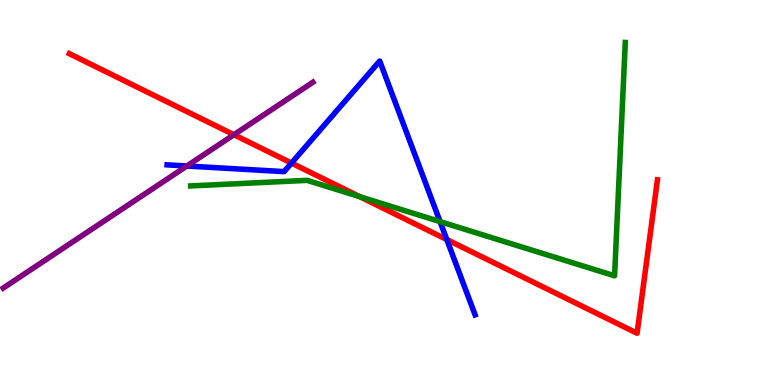[{'lines': ['blue', 'red'], 'intersections': [{'x': 3.76, 'y': 5.76}, {'x': 5.77, 'y': 3.78}]}, {'lines': ['green', 'red'], 'intersections': [{'x': 4.64, 'y': 4.89}]}, {'lines': ['purple', 'red'], 'intersections': [{'x': 3.02, 'y': 6.5}]}, {'lines': ['blue', 'green'], 'intersections': [{'x': 5.68, 'y': 4.24}]}, {'lines': ['blue', 'purple'], 'intersections': [{'x': 2.41, 'y': 5.69}]}, {'lines': ['green', 'purple'], 'intersections': []}]